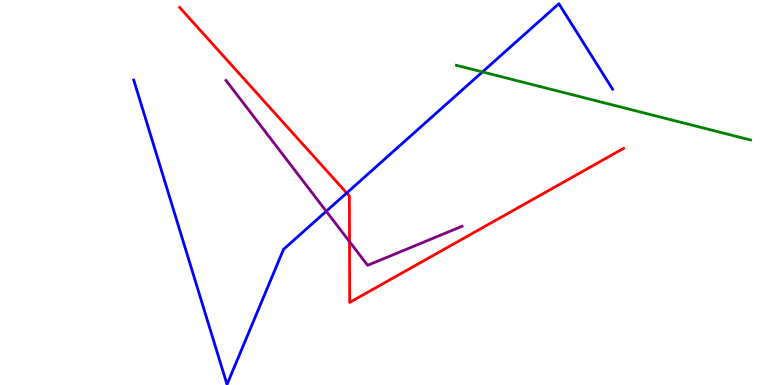[{'lines': ['blue', 'red'], 'intersections': [{'x': 4.47, 'y': 4.99}]}, {'lines': ['green', 'red'], 'intersections': []}, {'lines': ['purple', 'red'], 'intersections': [{'x': 4.51, 'y': 3.72}]}, {'lines': ['blue', 'green'], 'intersections': [{'x': 6.22, 'y': 8.13}]}, {'lines': ['blue', 'purple'], 'intersections': [{'x': 4.21, 'y': 4.51}]}, {'lines': ['green', 'purple'], 'intersections': []}]